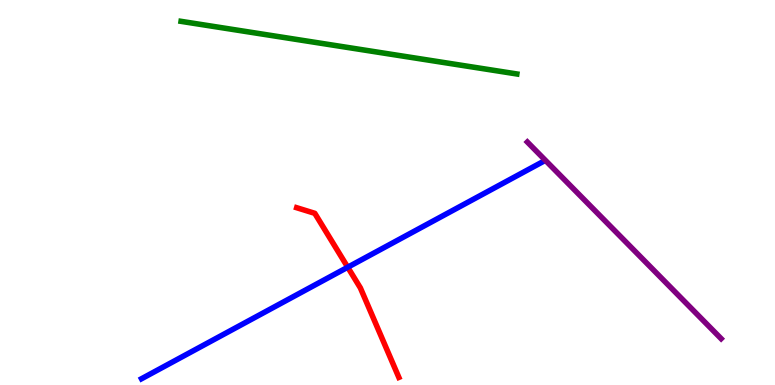[{'lines': ['blue', 'red'], 'intersections': [{'x': 4.49, 'y': 3.06}]}, {'lines': ['green', 'red'], 'intersections': []}, {'lines': ['purple', 'red'], 'intersections': []}, {'lines': ['blue', 'green'], 'intersections': []}, {'lines': ['blue', 'purple'], 'intersections': []}, {'lines': ['green', 'purple'], 'intersections': []}]